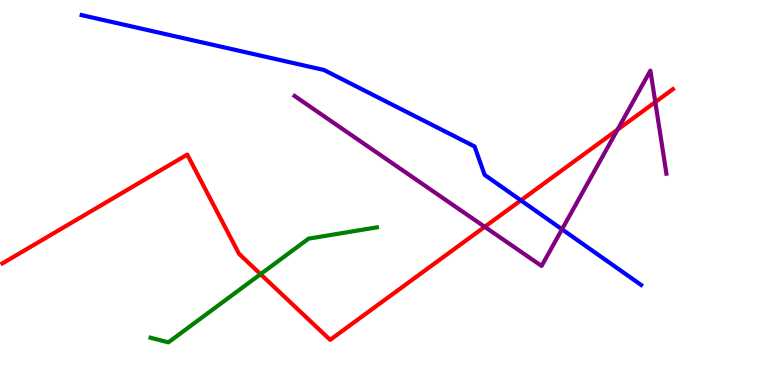[{'lines': ['blue', 'red'], 'intersections': [{'x': 6.72, 'y': 4.8}]}, {'lines': ['green', 'red'], 'intersections': [{'x': 3.36, 'y': 2.88}]}, {'lines': ['purple', 'red'], 'intersections': [{'x': 6.25, 'y': 4.11}, {'x': 7.97, 'y': 6.63}, {'x': 8.46, 'y': 7.35}]}, {'lines': ['blue', 'green'], 'intersections': []}, {'lines': ['blue', 'purple'], 'intersections': [{'x': 7.25, 'y': 4.04}]}, {'lines': ['green', 'purple'], 'intersections': []}]